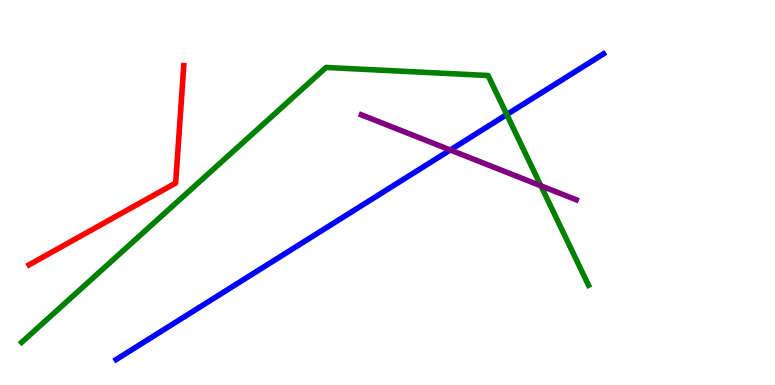[{'lines': ['blue', 'red'], 'intersections': []}, {'lines': ['green', 'red'], 'intersections': []}, {'lines': ['purple', 'red'], 'intersections': []}, {'lines': ['blue', 'green'], 'intersections': [{'x': 6.54, 'y': 7.02}]}, {'lines': ['blue', 'purple'], 'intersections': [{'x': 5.81, 'y': 6.1}]}, {'lines': ['green', 'purple'], 'intersections': [{'x': 6.98, 'y': 5.17}]}]